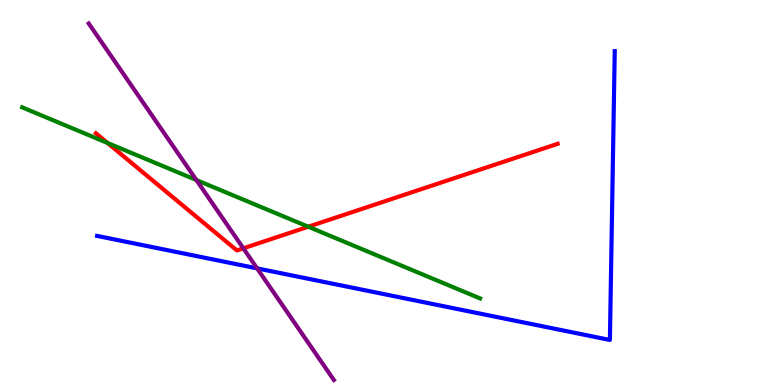[{'lines': ['blue', 'red'], 'intersections': []}, {'lines': ['green', 'red'], 'intersections': [{'x': 1.39, 'y': 6.29}, {'x': 3.98, 'y': 4.11}]}, {'lines': ['purple', 'red'], 'intersections': [{'x': 3.14, 'y': 3.55}]}, {'lines': ['blue', 'green'], 'intersections': []}, {'lines': ['blue', 'purple'], 'intersections': [{'x': 3.32, 'y': 3.03}]}, {'lines': ['green', 'purple'], 'intersections': [{'x': 2.53, 'y': 5.32}]}]